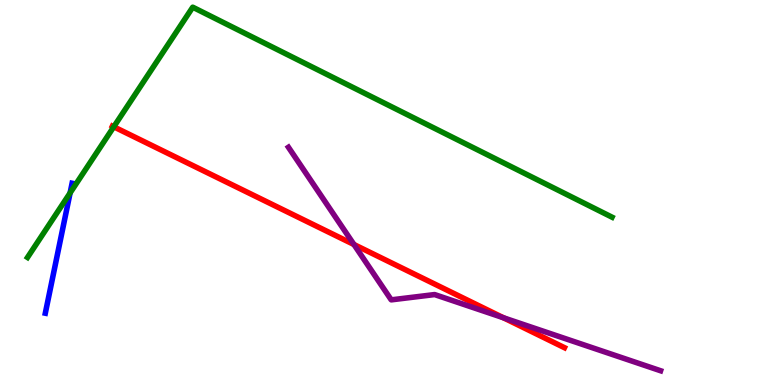[{'lines': ['blue', 'red'], 'intersections': []}, {'lines': ['green', 'red'], 'intersections': [{'x': 1.47, 'y': 6.71}]}, {'lines': ['purple', 'red'], 'intersections': [{'x': 4.57, 'y': 3.65}, {'x': 6.5, 'y': 1.75}]}, {'lines': ['blue', 'green'], 'intersections': [{'x': 0.905, 'y': 4.99}]}, {'lines': ['blue', 'purple'], 'intersections': []}, {'lines': ['green', 'purple'], 'intersections': []}]